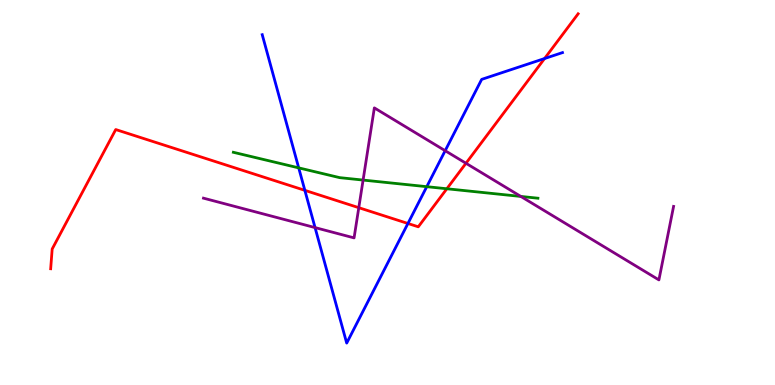[{'lines': ['blue', 'red'], 'intersections': [{'x': 3.93, 'y': 5.06}, {'x': 5.26, 'y': 4.2}, {'x': 7.03, 'y': 8.48}]}, {'lines': ['green', 'red'], 'intersections': [{'x': 5.77, 'y': 5.1}]}, {'lines': ['purple', 'red'], 'intersections': [{'x': 4.63, 'y': 4.61}, {'x': 6.01, 'y': 5.76}]}, {'lines': ['blue', 'green'], 'intersections': [{'x': 3.85, 'y': 5.64}, {'x': 5.51, 'y': 5.15}]}, {'lines': ['blue', 'purple'], 'intersections': [{'x': 4.07, 'y': 4.09}, {'x': 5.74, 'y': 6.09}]}, {'lines': ['green', 'purple'], 'intersections': [{'x': 4.69, 'y': 5.32}, {'x': 6.72, 'y': 4.9}]}]